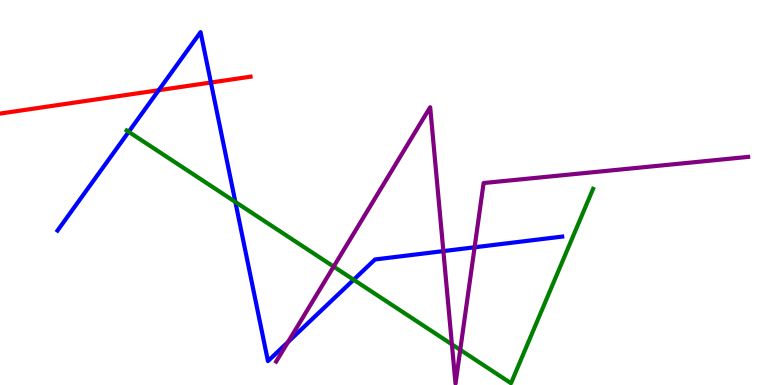[{'lines': ['blue', 'red'], 'intersections': [{'x': 2.05, 'y': 7.66}, {'x': 2.72, 'y': 7.86}]}, {'lines': ['green', 'red'], 'intersections': []}, {'lines': ['purple', 'red'], 'intersections': []}, {'lines': ['blue', 'green'], 'intersections': [{'x': 1.66, 'y': 6.58}, {'x': 3.04, 'y': 4.75}, {'x': 4.56, 'y': 2.73}]}, {'lines': ['blue', 'purple'], 'intersections': [{'x': 3.72, 'y': 1.12}, {'x': 5.72, 'y': 3.48}, {'x': 6.12, 'y': 3.58}]}, {'lines': ['green', 'purple'], 'intersections': [{'x': 4.31, 'y': 3.08}, {'x': 5.83, 'y': 1.06}, {'x': 5.94, 'y': 0.913}]}]